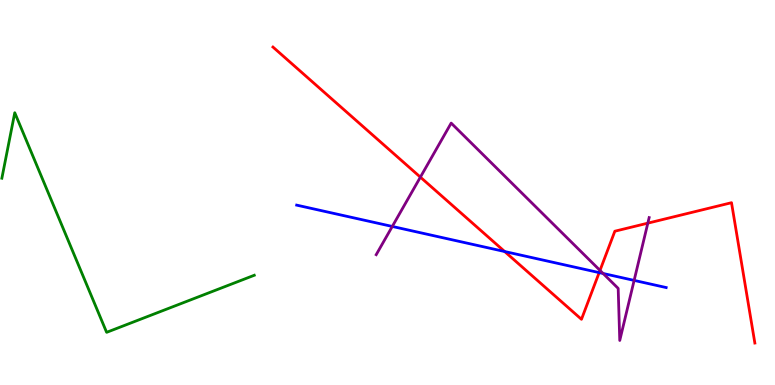[{'lines': ['blue', 'red'], 'intersections': [{'x': 6.51, 'y': 3.47}, {'x': 7.73, 'y': 2.92}]}, {'lines': ['green', 'red'], 'intersections': []}, {'lines': ['purple', 'red'], 'intersections': [{'x': 5.42, 'y': 5.4}, {'x': 7.74, 'y': 2.98}, {'x': 8.36, 'y': 4.2}]}, {'lines': ['blue', 'green'], 'intersections': []}, {'lines': ['blue', 'purple'], 'intersections': [{'x': 5.06, 'y': 4.12}, {'x': 7.78, 'y': 2.9}, {'x': 8.18, 'y': 2.72}]}, {'lines': ['green', 'purple'], 'intersections': []}]